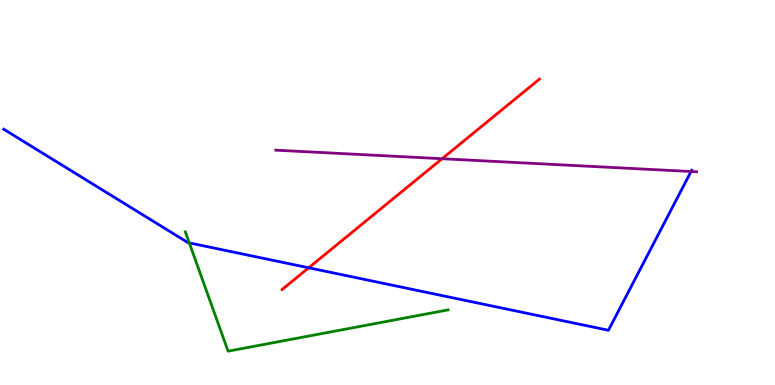[{'lines': ['blue', 'red'], 'intersections': [{'x': 3.98, 'y': 3.04}]}, {'lines': ['green', 'red'], 'intersections': []}, {'lines': ['purple', 'red'], 'intersections': [{'x': 5.7, 'y': 5.88}]}, {'lines': ['blue', 'green'], 'intersections': [{'x': 2.44, 'y': 3.69}]}, {'lines': ['blue', 'purple'], 'intersections': [{'x': 8.92, 'y': 5.54}]}, {'lines': ['green', 'purple'], 'intersections': []}]